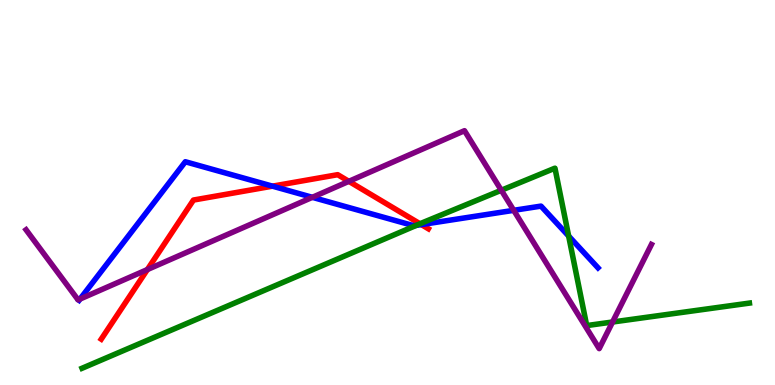[{'lines': ['blue', 'red'], 'intersections': [{'x': 3.52, 'y': 5.16}, {'x': 5.44, 'y': 4.17}]}, {'lines': ['green', 'red'], 'intersections': [{'x': 5.42, 'y': 4.19}]}, {'lines': ['purple', 'red'], 'intersections': [{'x': 1.9, 'y': 3.0}, {'x': 4.5, 'y': 5.29}]}, {'lines': ['blue', 'green'], 'intersections': [{'x': 5.37, 'y': 4.15}, {'x': 7.34, 'y': 3.87}]}, {'lines': ['blue', 'purple'], 'intersections': [{'x': 1.03, 'y': 2.23}, {'x': 4.03, 'y': 4.87}, {'x': 6.63, 'y': 4.54}]}, {'lines': ['green', 'purple'], 'intersections': [{'x': 6.47, 'y': 5.06}, {'x': 7.9, 'y': 1.64}]}]